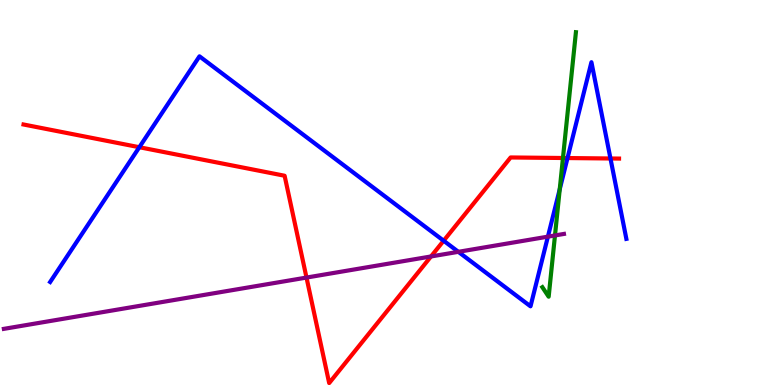[{'lines': ['blue', 'red'], 'intersections': [{'x': 1.8, 'y': 6.18}, {'x': 5.72, 'y': 3.75}, {'x': 7.32, 'y': 5.89}, {'x': 7.88, 'y': 5.88}]}, {'lines': ['green', 'red'], 'intersections': [{'x': 7.26, 'y': 5.9}]}, {'lines': ['purple', 'red'], 'intersections': [{'x': 3.95, 'y': 2.79}, {'x': 5.56, 'y': 3.34}]}, {'lines': ['blue', 'green'], 'intersections': [{'x': 7.22, 'y': 5.09}]}, {'lines': ['blue', 'purple'], 'intersections': [{'x': 5.91, 'y': 3.46}, {'x': 7.07, 'y': 3.85}]}, {'lines': ['green', 'purple'], 'intersections': [{'x': 7.16, 'y': 3.88}]}]